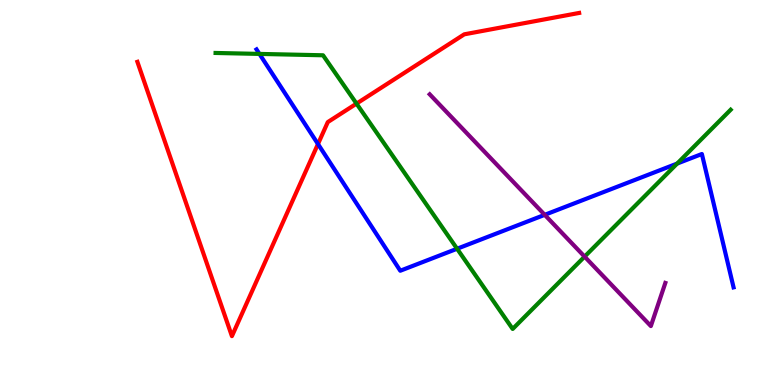[{'lines': ['blue', 'red'], 'intersections': [{'x': 4.1, 'y': 6.26}]}, {'lines': ['green', 'red'], 'intersections': [{'x': 4.6, 'y': 7.31}]}, {'lines': ['purple', 'red'], 'intersections': []}, {'lines': ['blue', 'green'], 'intersections': [{'x': 3.35, 'y': 8.6}, {'x': 5.9, 'y': 3.54}, {'x': 8.74, 'y': 5.75}]}, {'lines': ['blue', 'purple'], 'intersections': [{'x': 7.03, 'y': 4.42}]}, {'lines': ['green', 'purple'], 'intersections': [{'x': 7.54, 'y': 3.33}]}]